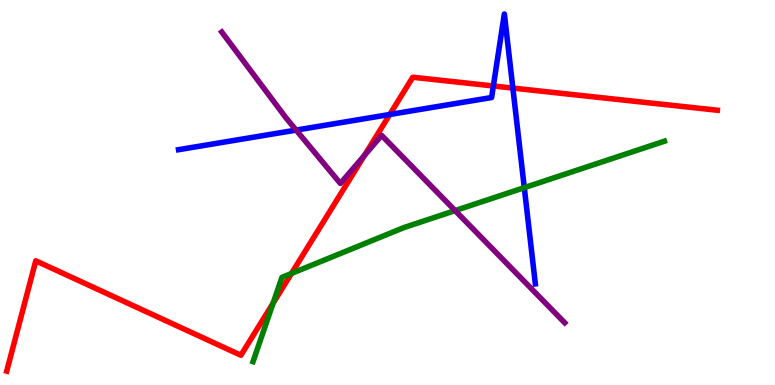[{'lines': ['blue', 'red'], 'intersections': [{'x': 5.03, 'y': 7.03}, {'x': 6.37, 'y': 7.77}, {'x': 6.62, 'y': 7.71}]}, {'lines': ['green', 'red'], 'intersections': [{'x': 3.52, 'y': 2.13}, {'x': 3.76, 'y': 2.9}]}, {'lines': ['purple', 'red'], 'intersections': [{'x': 4.7, 'y': 5.97}]}, {'lines': ['blue', 'green'], 'intersections': [{'x': 6.77, 'y': 5.13}]}, {'lines': ['blue', 'purple'], 'intersections': [{'x': 3.82, 'y': 6.62}]}, {'lines': ['green', 'purple'], 'intersections': [{'x': 5.87, 'y': 4.53}]}]